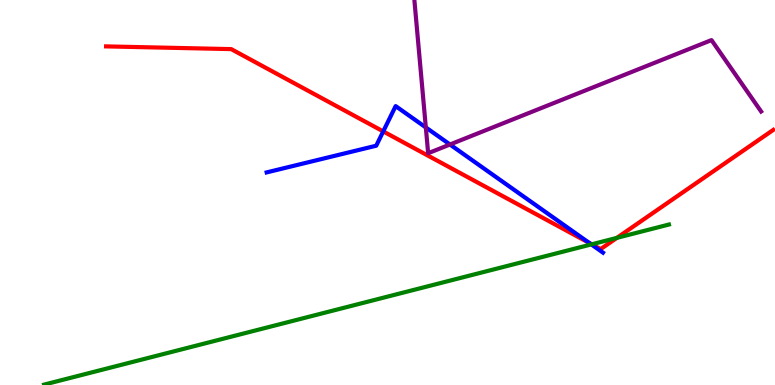[{'lines': ['blue', 'red'], 'intersections': [{'x': 4.94, 'y': 6.59}, {'x': 7.6, 'y': 3.69}]}, {'lines': ['green', 'red'], 'intersections': [{'x': 7.64, 'y': 3.65}, {'x': 7.96, 'y': 3.82}]}, {'lines': ['purple', 'red'], 'intersections': []}, {'lines': ['blue', 'green'], 'intersections': [{'x': 7.63, 'y': 3.65}]}, {'lines': ['blue', 'purple'], 'intersections': [{'x': 5.49, 'y': 6.69}, {'x': 5.81, 'y': 6.25}]}, {'lines': ['green', 'purple'], 'intersections': []}]